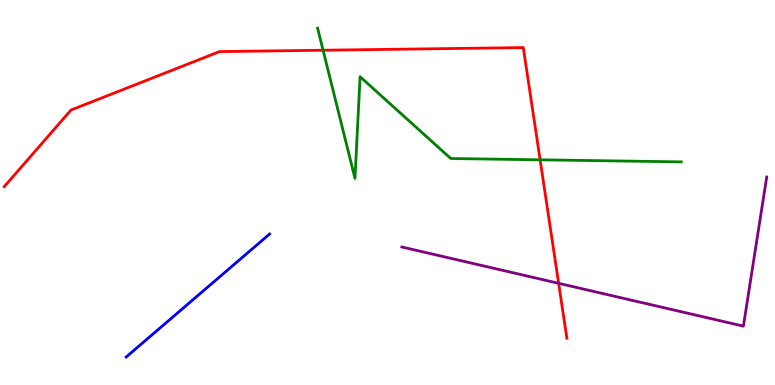[{'lines': ['blue', 'red'], 'intersections': []}, {'lines': ['green', 'red'], 'intersections': [{'x': 4.17, 'y': 8.7}, {'x': 6.97, 'y': 5.85}]}, {'lines': ['purple', 'red'], 'intersections': [{'x': 7.21, 'y': 2.64}]}, {'lines': ['blue', 'green'], 'intersections': []}, {'lines': ['blue', 'purple'], 'intersections': []}, {'lines': ['green', 'purple'], 'intersections': []}]